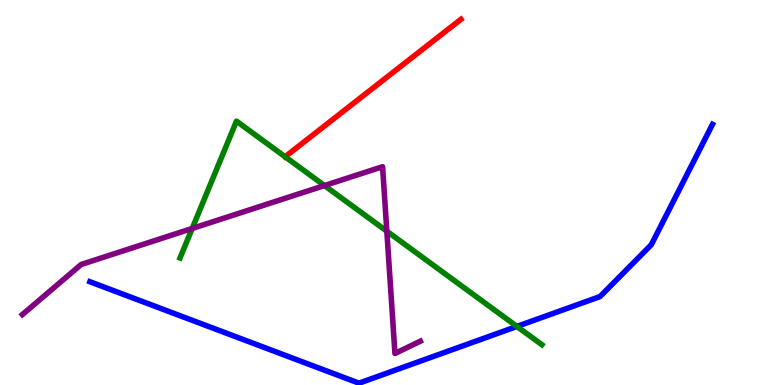[{'lines': ['blue', 'red'], 'intersections': []}, {'lines': ['green', 'red'], 'intersections': [{'x': 3.68, 'y': 5.93}]}, {'lines': ['purple', 'red'], 'intersections': []}, {'lines': ['blue', 'green'], 'intersections': [{'x': 6.67, 'y': 1.52}]}, {'lines': ['blue', 'purple'], 'intersections': []}, {'lines': ['green', 'purple'], 'intersections': [{'x': 2.48, 'y': 4.07}, {'x': 4.19, 'y': 5.18}, {'x': 4.99, 'y': 3.99}]}]